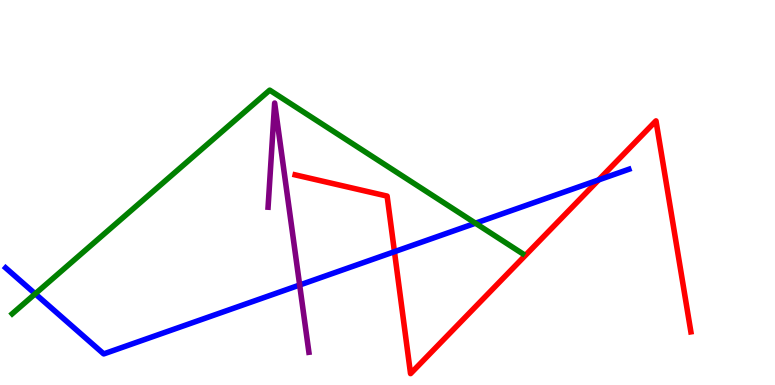[{'lines': ['blue', 'red'], 'intersections': [{'x': 5.09, 'y': 3.46}, {'x': 7.72, 'y': 5.33}]}, {'lines': ['green', 'red'], 'intersections': []}, {'lines': ['purple', 'red'], 'intersections': []}, {'lines': ['blue', 'green'], 'intersections': [{'x': 0.454, 'y': 2.37}, {'x': 6.14, 'y': 4.2}]}, {'lines': ['blue', 'purple'], 'intersections': [{'x': 3.87, 'y': 2.6}]}, {'lines': ['green', 'purple'], 'intersections': []}]